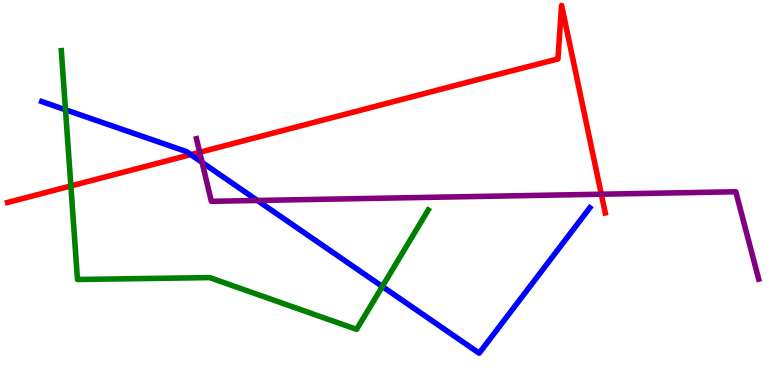[{'lines': ['blue', 'red'], 'intersections': [{'x': 2.46, 'y': 5.98}]}, {'lines': ['green', 'red'], 'intersections': [{'x': 0.914, 'y': 5.17}]}, {'lines': ['purple', 'red'], 'intersections': [{'x': 2.58, 'y': 6.04}, {'x': 7.76, 'y': 4.96}]}, {'lines': ['blue', 'green'], 'intersections': [{'x': 0.845, 'y': 7.15}, {'x': 4.93, 'y': 2.56}]}, {'lines': ['blue', 'purple'], 'intersections': [{'x': 2.61, 'y': 5.78}, {'x': 3.32, 'y': 4.79}]}, {'lines': ['green', 'purple'], 'intersections': []}]